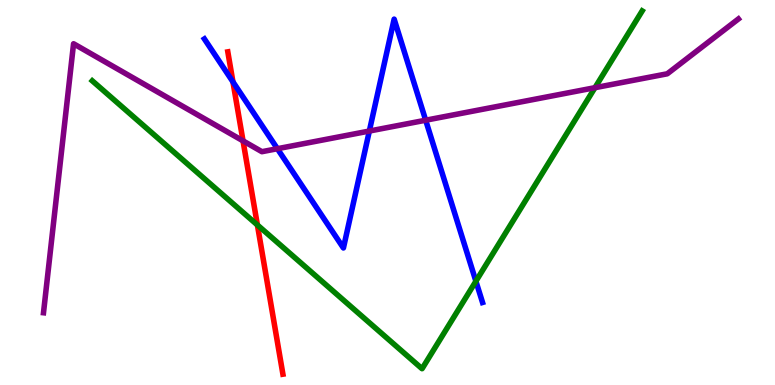[{'lines': ['blue', 'red'], 'intersections': [{'x': 3.01, 'y': 7.87}]}, {'lines': ['green', 'red'], 'intersections': [{'x': 3.32, 'y': 4.16}]}, {'lines': ['purple', 'red'], 'intersections': [{'x': 3.14, 'y': 6.34}]}, {'lines': ['blue', 'green'], 'intersections': [{'x': 6.14, 'y': 2.7}]}, {'lines': ['blue', 'purple'], 'intersections': [{'x': 3.58, 'y': 6.14}, {'x': 4.77, 'y': 6.6}, {'x': 5.49, 'y': 6.88}]}, {'lines': ['green', 'purple'], 'intersections': [{'x': 7.68, 'y': 7.72}]}]